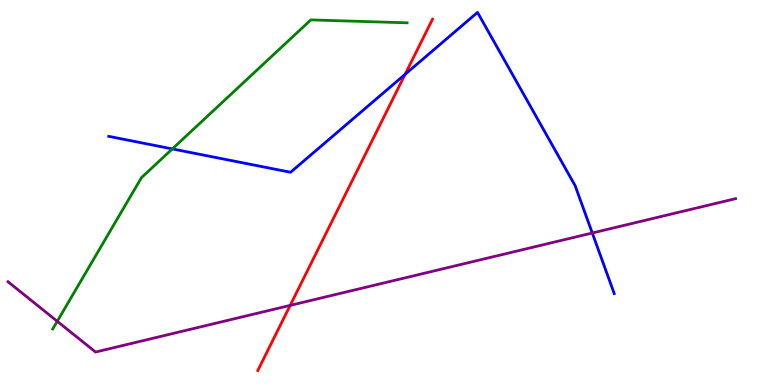[{'lines': ['blue', 'red'], 'intersections': [{'x': 5.23, 'y': 8.07}]}, {'lines': ['green', 'red'], 'intersections': []}, {'lines': ['purple', 'red'], 'intersections': [{'x': 3.74, 'y': 2.07}]}, {'lines': ['blue', 'green'], 'intersections': [{'x': 2.22, 'y': 6.13}]}, {'lines': ['blue', 'purple'], 'intersections': [{'x': 7.64, 'y': 3.95}]}, {'lines': ['green', 'purple'], 'intersections': [{'x': 0.739, 'y': 1.66}]}]